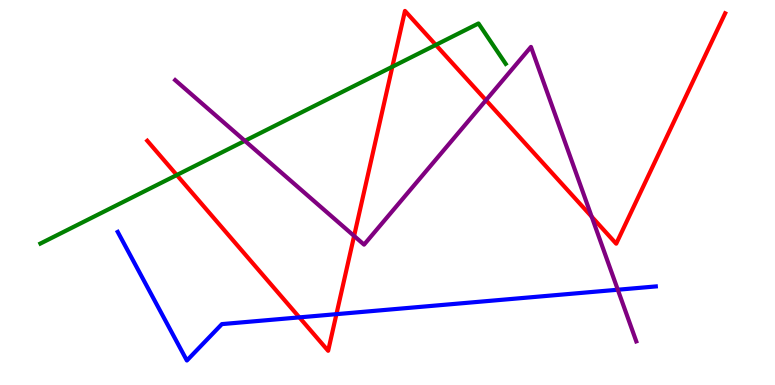[{'lines': ['blue', 'red'], 'intersections': [{'x': 3.86, 'y': 1.76}, {'x': 4.34, 'y': 1.84}]}, {'lines': ['green', 'red'], 'intersections': [{'x': 2.28, 'y': 5.45}, {'x': 5.06, 'y': 8.27}, {'x': 5.62, 'y': 8.83}]}, {'lines': ['purple', 'red'], 'intersections': [{'x': 4.57, 'y': 3.87}, {'x': 6.27, 'y': 7.4}, {'x': 7.63, 'y': 4.37}]}, {'lines': ['blue', 'green'], 'intersections': []}, {'lines': ['blue', 'purple'], 'intersections': [{'x': 7.97, 'y': 2.47}]}, {'lines': ['green', 'purple'], 'intersections': [{'x': 3.16, 'y': 6.34}]}]